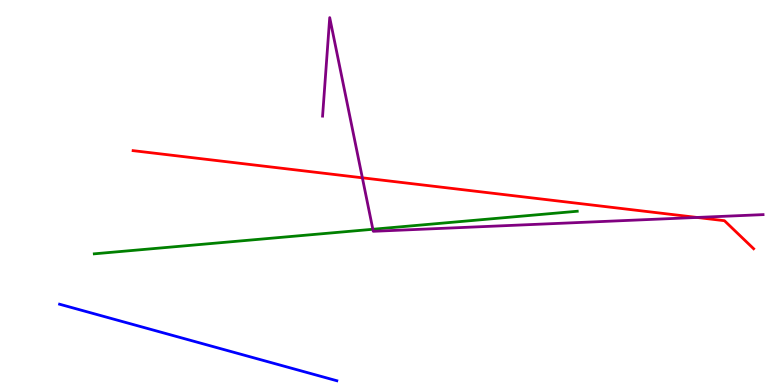[{'lines': ['blue', 'red'], 'intersections': []}, {'lines': ['green', 'red'], 'intersections': []}, {'lines': ['purple', 'red'], 'intersections': [{'x': 4.68, 'y': 5.38}, {'x': 8.99, 'y': 4.35}]}, {'lines': ['blue', 'green'], 'intersections': []}, {'lines': ['blue', 'purple'], 'intersections': []}, {'lines': ['green', 'purple'], 'intersections': [{'x': 4.81, 'y': 4.05}]}]